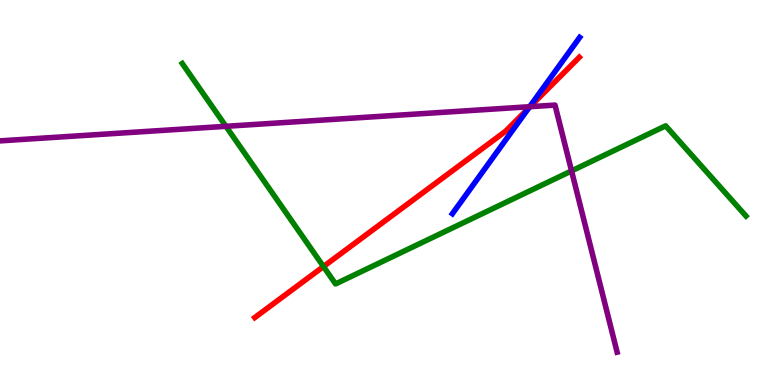[{'lines': ['blue', 'red'], 'intersections': [{'x': 6.82, 'y': 7.19}]}, {'lines': ['green', 'red'], 'intersections': [{'x': 4.17, 'y': 3.08}]}, {'lines': ['purple', 'red'], 'intersections': [{'x': 6.84, 'y': 7.23}]}, {'lines': ['blue', 'green'], 'intersections': []}, {'lines': ['blue', 'purple'], 'intersections': [{'x': 6.83, 'y': 7.23}]}, {'lines': ['green', 'purple'], 'intersections': [{'x': 2.92, 'y': 6.72}, {'x': 7.37, 'y': 5.56}]}]